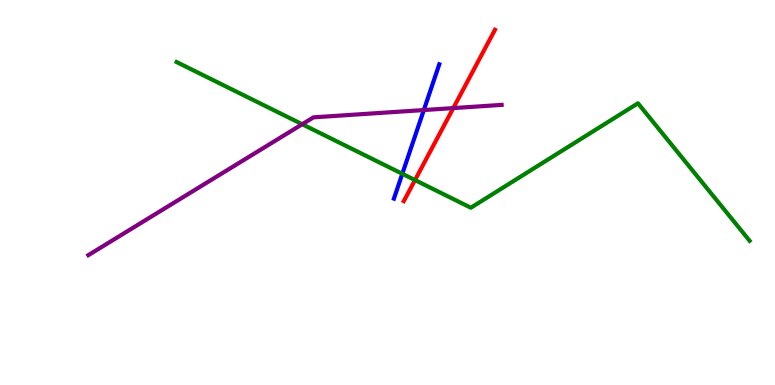[{'lines': ['blue', 'red'], 'intersections': []}, {'lines': ['green', 'red'], 'intersections': [{'x': 5.35, 'y': 5.32}]}, {'lines': ['purple', 'red'], 'intersections': [{'x': 5.85, 'y': 7.19}]}, {'lines': ['blue', 'green'], 'intersections': [{'x': 5.19, 'y': 5.49}]}, {'lines': ['blue', 'purple'], 'intersections': [{'x': 5.47, 'y': 7.14}]}, {'lines': ['green', 'purple'], 'intersections': [{'x': 3.9, 'y': 6.77}]}]